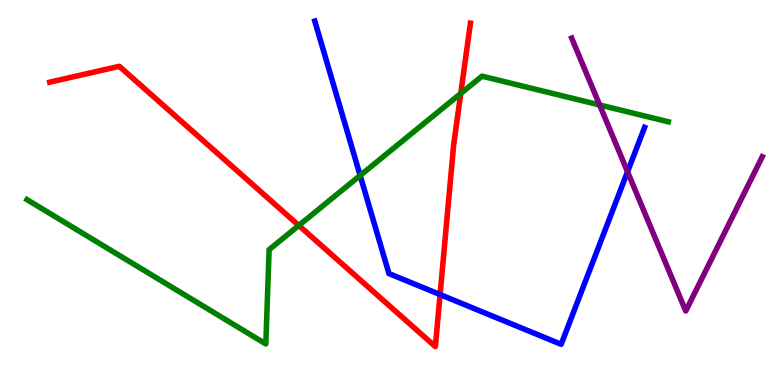[{'lines': ['blue', 'red'], 'intersections': [{'x': 5.68, 'y': 2.35}]}, {'lines': ['green', 'red'], 'intersections': [{'x': 3.86, 'y': 4.14}, {'x': 5.95, 'y': 7.57}]}, {'lines': ['purple', 'red'], 'intersections': []}, {'lines': ['blue', 'green'], 'intersections': [{'x': 4.65, 'y': 5.44}]}, {'lines': ['blue', 'purple'], 'intersections': [{'x': 8.1, 'y': 5.54}]}, {'lines': ['green', 'purple'], 'intersections': [{'x': 7.74, 'y': 7.27}]}]